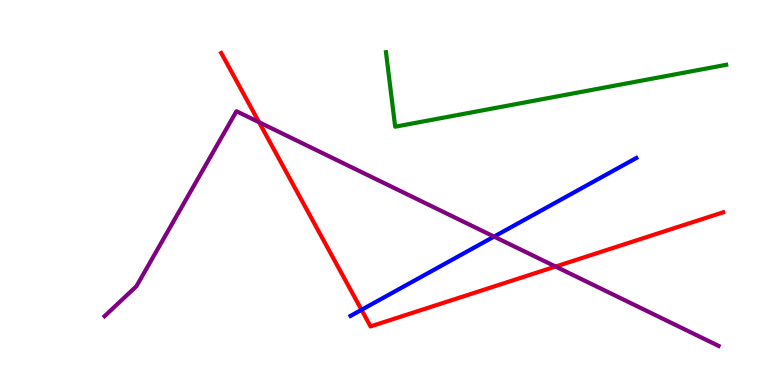[{'lines': ['blue', 'red'], 'intersections': [{'x': 4.66, 'y': 1.95}]}, {'lines': ['green', 'red'], 'intersections': []}, {'lines': ['purple', 'red'], 'intersections': [{'x': 3.34, 'y': 6.83}, {'x': 7.17, 'y': 3.08}]}, {'lines': ['blue', 'green'], 'intersections': []}, {'lines': ['blue', 'purple'], 'intersections': [{'x': 6.38, 'y': 3.85}]}, {'lines': ['green', 'purple'], 'intersections': []}]